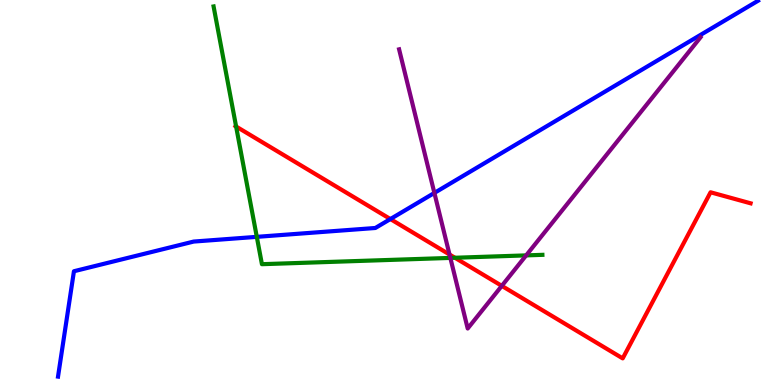[{'lines': ['blue', 'red'], 'intersections': [{'x': 5.04, 'y': 4.31}]}, {'lines': ['green', 'red'], 'intersections': [{'x': 3.05, 'y': 6.71}, {'x': 5.87, 'y': 3.3}]}, {'lines': ['purple', 'red'], 'intersections': [{'x': 5.8, 'y': 3.39}, {'x': 6.47, 'y': 2.57}]}, {'lines': ['blue', 'green'], 'intersections': [{'x': 3.31, 'y': 3.85}]}, {'lines': ['blue', 'purple'], 'intersections': [{'x': 5.6, 'y': 4.99}]}, {'lines': ['green', 'purple'], 'intersections': [{'x': 5.81, 'y': 3.3}, {'x': 6.79, 'y': 3.37}]}]